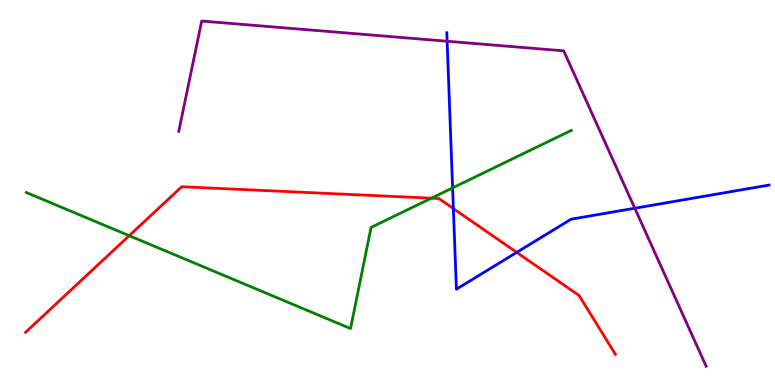[{'lines': ['blue', 'red'], 'intersections': [{'x': 5.85, 'y': 4.58}, {'x': 6.67, 'y': 3.44}]}, {'lines': ['green', 'red'], 'intersections': [{'x': 1.67, 'y': 3.88}, {'x': 5.57, 'y': 4.85}]}, {'lines': ['purple', 'red'], 'intersections': []}, {'lines': ['blue', 'green'], 'intersections': [{'x': 5.84, 'y': 5.12}]}, {'lines': ['blue', 'purple'], 'intersections': [{'x': 5.77, 'y': 8.93}, {'x': 8.19, 'y': 4.59}]}, {'lines': ['green', 'purple'], 'intersections': []}]